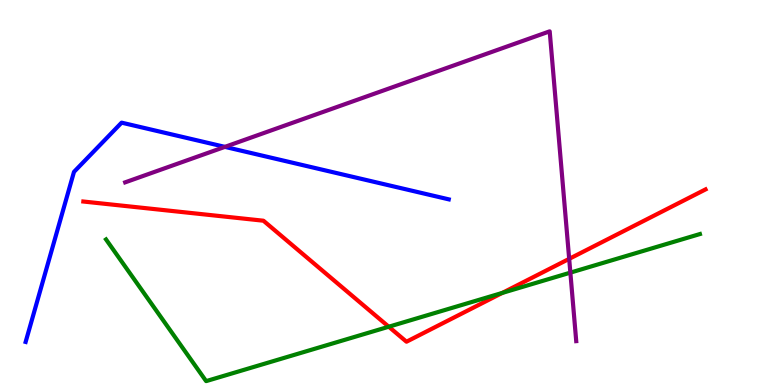[{'lines': ['blue', 'red'], 'intersections': []}, {'lines': ['green', 'red'], 'intersections': [{'x': 5.02, 'y': 1.51}, {'x': 6.48, 'y': 2.39}]}, {'lines': ['purple', 'red'], 'intersections': [{'x': 7.34, 'y': 3.28}]}, {'lines': ['blue', 'green'], 'intersections': []}, {'lines': ['blue', 'purple'], 'intersections': [{'x': 2.9, 'y': 6.19}]}, {'lines': ['green', 'purple'], 'intersections': [{'x': 7.36, 'y': 2.92}]}]